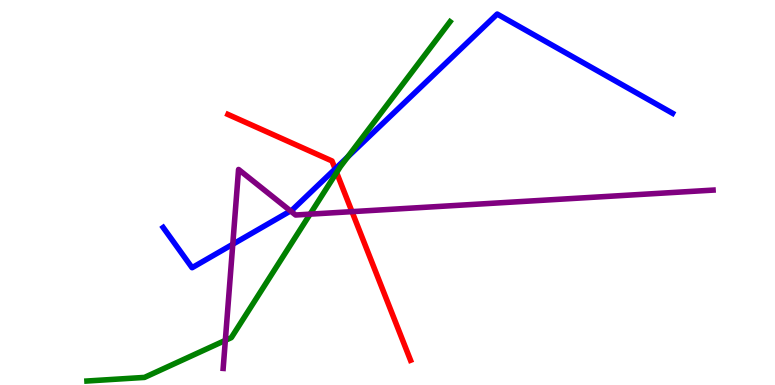[{'lines': ['blue', 'red'], 'intersections': [{'x': 4.32, 'y': 5.61}]}, {'lines': ['green', 'red'], 'intersections': [{'x': 4.34, 'y': 5.52}]}, {'lines': ['purple', 'red'], 'intersections': [{'x': 4.54, 'y': 4.5}]}, {'lines': ['blue', 'green'], 'intersections': [{'x': 4.49, 'y': 5.92}]}, {'lines': ['blue', 'purple'], 'intersections': [{'x': 3.0, 'y': 3.66}, {'x': 3.75, 'y': 4.52}]}, {'lines': ['green', 'purple'], 'intersections': [{'x': 2.91, 'y': 1.16}, {'x': 4.0, 'y': 4.44}]}]